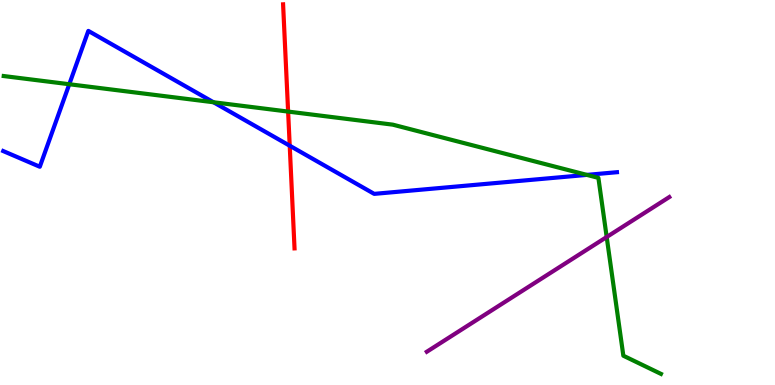[{'lines': ['blue', 'red'], 'intersections': [{'x': 3.74, 'y': 6.22}]}, {'lines': ['green', 'red'], 'intersections': [{'x': 3.72, 'y': 7.1}]}, {'lines': ['purple', 'red'], 'intersections': []}, {'lines': ['blue', 'green'], 'intersections': [{'x': 0.894, 'y': 7.81}, {'x': 2.75, 'y': 7.34}, {'x': 7.57, 'y': 5.46}]}, {'lines': ['blue', 'purple'], 'intersections': []}, {'lines': ['green', 'purple'], 'intersections': [{'x': 7.83, 'y': 3.84}]}]